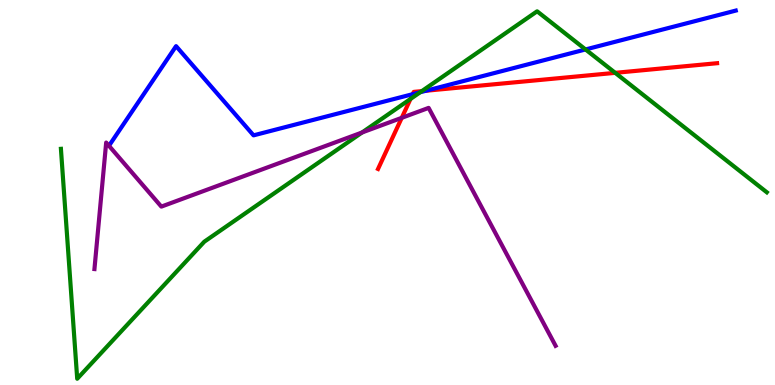[{'lines': ['blue', 'red'], 'intersections': [{'x': 5.33, 'y': 7.55}, {'x': 5.5, 'y': 7.64}]}, {'lines': ['green', 'red'], 'intersections': [{'x': 5.3, 'y': 7.43}, {'x': 5.44, 'y': 7.63}, {'x': 7.94, 'y': 8.11}]}, {'lines': ['purple', 'red'], 'intersections': [{'x': 5.18, 'y': 6.94}]}, {'lines': ['blue', 'green'], 'intersections': [{'x': 5.42, 'y': 7.6}, {'x': 7.56, 'y': 8.72}]}, {'lines': ['blue', 'purple'], 'intersections': []}, {'lines': ['green', 'purple'], 'intersections': [{'x': 4.67, 'y': 6.56}]}]